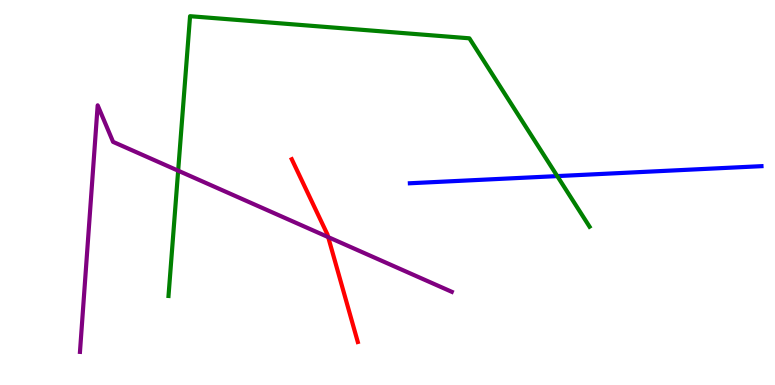[{'lines': ['blue', 'red'], 'intersections': []}, {'lines': ['green', 'red'], 'intersections': []}, {'lines': ['purple', 'red'], 'intersections': [{'x': 4.23, 'y': 3.84}]}, {'lines': ['blue', 'green'], 'intersections': [{'x': 7.19, 'y': 5.43}]}, {'lines': ['blue', 'purple'], 'intersections': []}, {'lines': ['green', 'purple'], 'intersections': [{'x': 2.3, 'y': 5.57}]}]